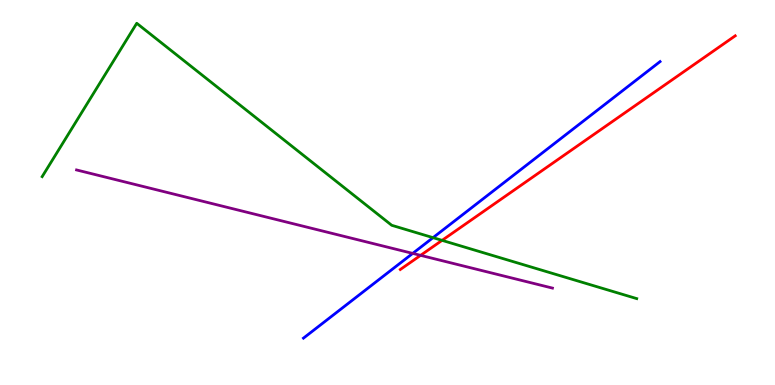[{'lines': ['blue', 'red'], 'intersections': []}, {'lines': ['green', 'red'], 'intersections': [{'x': 5.7, 'y': 3.76}]}, {'lines': ['purple', 'red'], 'intersections': [{'x': 5.43, 'y': 3.37}]}, {'lines': ['blue', 'green'], 'intersections': [{'x': 5.59, 'y': 3.83}]}, {'lines': ['blue', 'purple'], 'intersections': [{'x': 5.33, 'y': 3.42}]}, {'lines': ['green', 'purple'], 'intersections': []}]